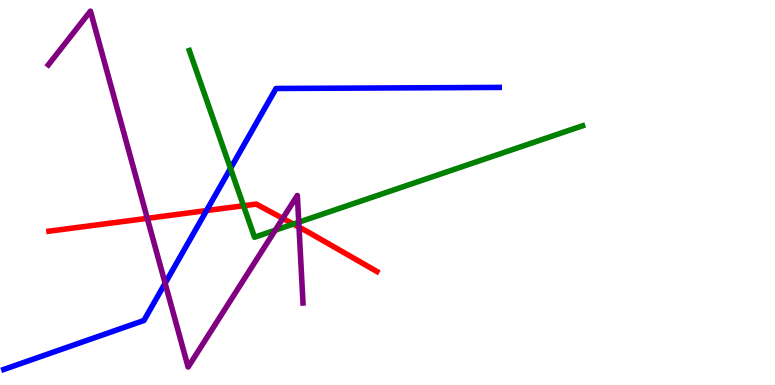[{'lines': ['blue', 'red'], 'intersections': [{'x': 2.66, 'y': 4.53}]}, {'lines': ['green', 'red'], 'intersections': [{'x': 3.14, 'y': 4.66}, {'x': 3.78, 'y': 4.18}]}, {'lines': ['purple', 'red'], 'intersections': [{'x': 1.9, 'y': 4.33}, {'x': 3.65, 'y': 4.33}, {'x': 3.86, 'y': 4.1}]}, {'lines': ['blue', 'green'], 'intersections': [{'x': 2.97, 'y': 5.62}]}, {'lines': ['blue', 'purple'], 'intersections': [{'x': 2.13, 'y': 2.64}]}, {'lines': ['green', 'purple'], 'intersections': [{'x': 3.55, 'y': 4.02}, {'x': 3.85, 'y': 4.23}]}]